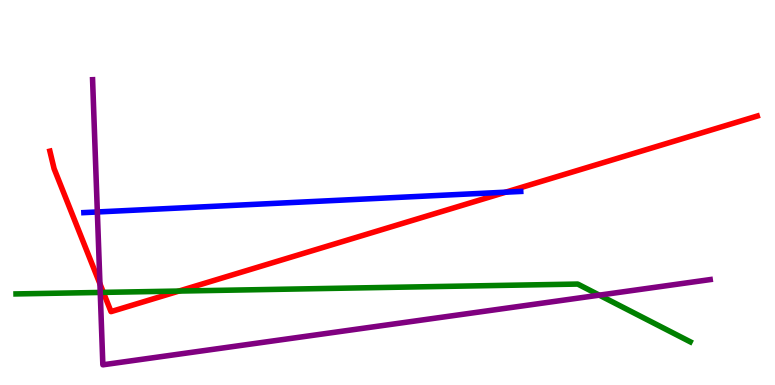[{'lines': ['blue', 'red'], 'intersections': [{'x': 6.53, 'y': 5.01}]}, {'lines': ['green', 'red'], 'intersections': [{'x': 1.33, 'y': 2.41}, {'x': 2.31, 'y': 2.44}]}, {'lines': ['purple', 'red'], 'intersections': [{'x': 1.29, 'y': 2.63}]}, {'lines': ['blue', 'green'], 'intersections': []}, {'lines': ['blue', 'purple'], 'intersections': [{'x': 1.26, 'y': 4.49}]}, {'lines': ['green', 'purple'], 'intersections': [{'x': 1.29, 'y': 2.4}, {'x': 7.73, 'y': 2.33}]}]